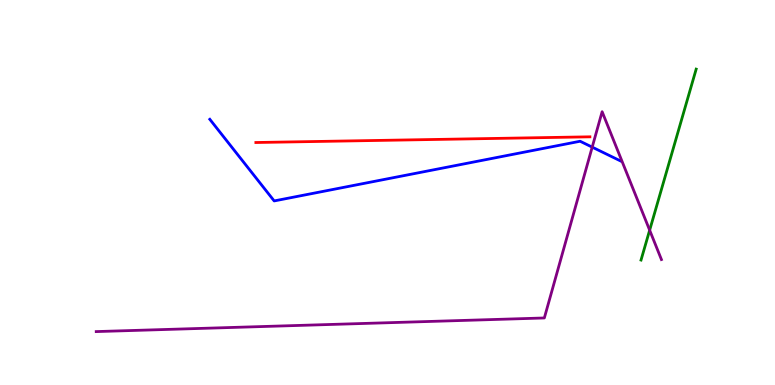[{'lines': ['blue', 'red'], 'intersections': []}, {'lines': ['green', 'red'], 'intersections': []}, {'lines': ['purple', 'red'], 'intersections': []}, {'lines': ['blue', 'green'], 'intersections': []}, {'lines': ['blue', 'purple'], 'intersections': [{'x': 7.64, 'y': 6.18}]}, {'lines': ['green', 'purple'], 'intersections': [{'x': 8.38, 'y': 4.02}]}]